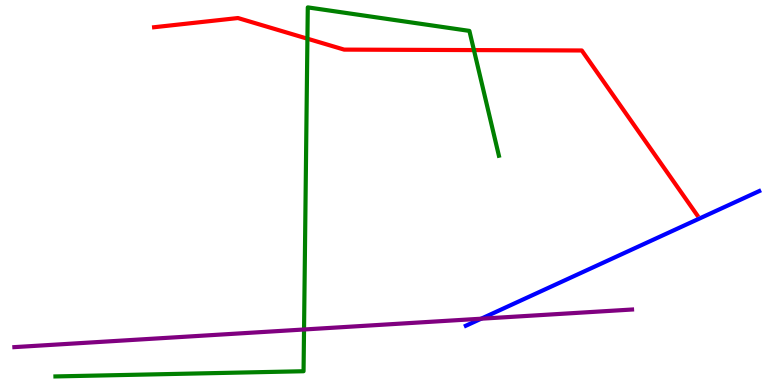[{'lines': ['blue', 'red'], 'intersections': []}, {'lines': ['green', 'red'], 'intersections': [{'x': 3.97, 'y': 9.0}, {'x': 6.12, 'y': 8.7}]}, {'lines': ['purple', 'red'], 'intersections': []}, {'lines': ['blue', 'green'], 'intersections': []}, {'lines': ['blue', 'purple'], 'intersections': [{'x': 6.21, 'y': 1.72}]}, {'lines': ['green', 'purple'], 'intersections': [{'x': 3.92, 'y': 1.44}]}]